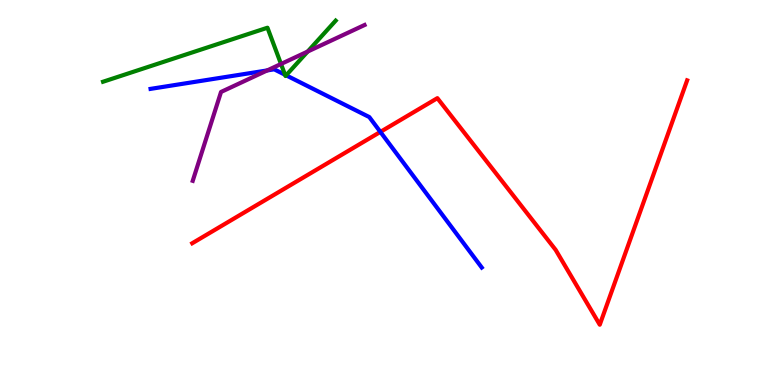[{'lines': ['blue', 'red'], 'intersections': [{'x': 4.91, 'y': 6.57}]}, {'lines': ['green', 'red'], 'intersections': []}, {'lines': ['purple', 'red'], 'intersections': []}, {'lines': ['blue', 'green'], 'intersections': [{'x': 3.68, 'y': 8.06}, {'x': 3.69, 'y': 8.04}]}, {'lines': ['blue', 'purple'], 'intersections': [{'x': 3.45, 'y': 8.17}]}, {'lines': ['green', 'purple'], 'intersections': [{'x': 3.63, 'y': 8.34}, {'x': 3.97, 'y': 8.66}]}]